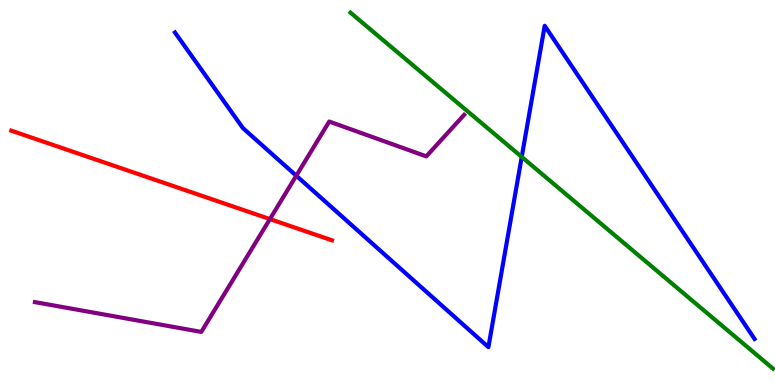[{'lines': ['blue', 'red'], 'intersections': []}, {'lines': ['green', 'red'], 'intersections': []}, {'lines': ['purple', 'red'], 'intersections': [{'x': 3.48, 'y': 4.31}]}, {'lines': ['blue', 'green'], 'intersections': [{'x': 6.73, 'y': 5.92}]}, {'lines': ['blue', 'purple'], 'intersections': [{'x': 3.82, 'y': 5.44}]}, {'lines': ['green', 'purple'], 'intersections': []}]